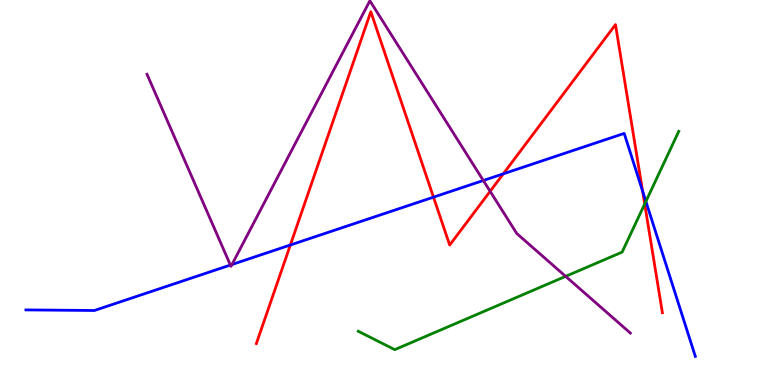[{'lines': ['blue', 'red'], 'intersections': [{'x': 3.75, 'y': 3.64}, {'x': 5.59, 'y': 4.88}, {'x': 6.49, 'y': 5.48}, {'x': 8.29, 'y': 5.04}]}, {'lines': ['green', 'red'], 'intersections': [{'x': 8.32, 'y': 4.7}]}, {'lines': ['purple', 'red'], 'intersections': [{'x': 6.32, 'y': 5.03}]}, {'lines': ['blue', 'green'], 'intersections': [{'x': 8.33, 'y': 4.77}]}, {'lines': ['blue', 'purple'], 'intersections': [{'x': 2.97, 'y': 3.12}, {'x': 2.99, 'y': 3.13}, {'x': 6.24, 'y': 5.31}]}, {'lines': ['green', 'purple'], 'intersections': [{'x': 7.3, 'y': 2.82}]}]